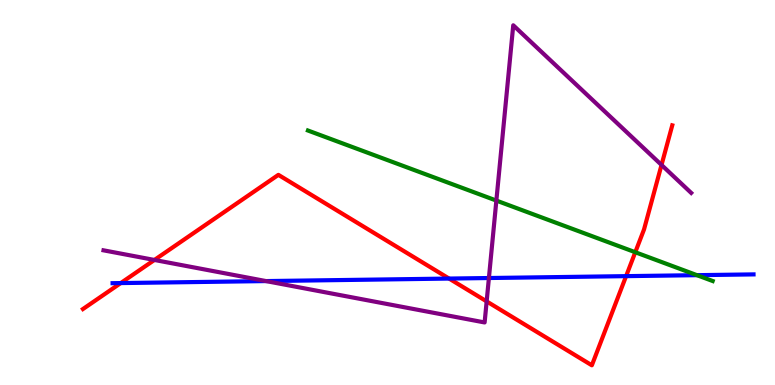[{'lines': ['blue', 'red'], 'intersections': [{'x': 1.56, 'y': 2.65}, {'x': 5.79, 'y': 2.76}, {'x': 8.08, 'y': 2.83}]}, {'lines': ['green', 'red'], 'intersections': [{'x': 8.2, 'y': 3.45}]}, {'lines': ['purple', 'red'], 'intersections': [{'x': 1.99, 'y': 3.25}, {'x': 6.28, 'y': 2.17}, {'x': 8.54, 'y': 5.72}]}, {'lines': ['blue', 'green'], 'intersections': [{'x': 8.99, 'y': 2.85}]}, {'lines': ['blue', 'purple'], 'intersections': [{'x': 3.43, 'y': 2.7}, {'x': 6.31, 'y': 2.78}]}, {'lines': ['green', 'purple'], 'intersections': [{'x': 6.4, 'y': 4.79}]}]